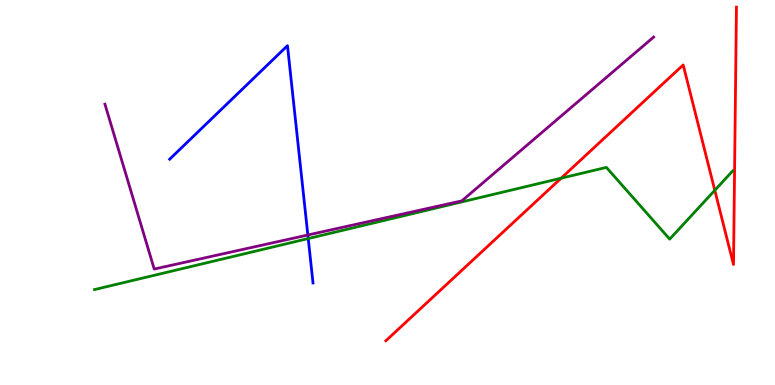[{'lines': ['blue', 'red'], 'intersections': []}, {'lines': ['green', 'red'], 'intersections': [{'x': 7.24, 'y': 5.37}, {'x': 9.22, 'y': 5.06}]}, {'lines': ['purple', 'red'], 'intersections': []}, {'lines': ['blue', 'green'], 'intersections': [{'x': 3.98, 'y': 3.8}]}, {'lines': ['blue', 'purple'], 'intersections': [{'x': 3.97, 'y': 3.9}]}, {'lines': ['green', 'purple'], 'intersections': []}]